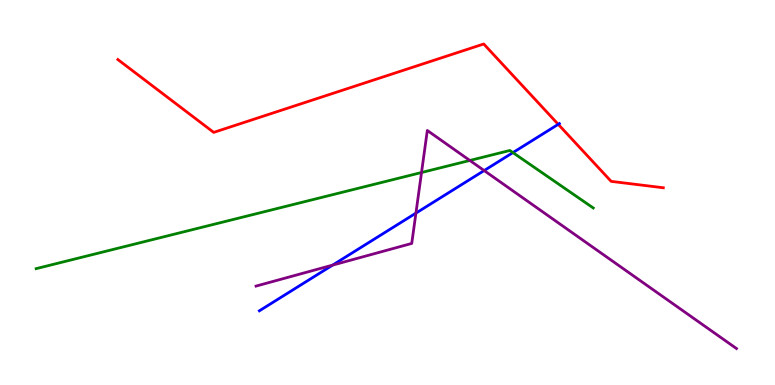[{'lines': ['blue', 'red'], 'intersections': [{'x': 7.2, 'y': 6.77}]}, {'lines': ['green', 'red'], 'intersections': []}, {'lines': ['purple', 'red'], 'intersections': []}, {'lines': ['blue', 'green'], 'intersections': [{'x': 6.62, 'y': 6.04}]}, {'lines': ['blue', 'purple'], 'intersections': [{'x': 4.29, 'y': 3.11}, {'x': 5.37, 'y': 4.46}, {'x': 6.25, 'y': 5.57}]}, {'lines': ['green', 'purple'], 'intersections': [{'x': 5.44, 'y': 5.52}, {'x': 6.06, 'y': 5.83}]}]